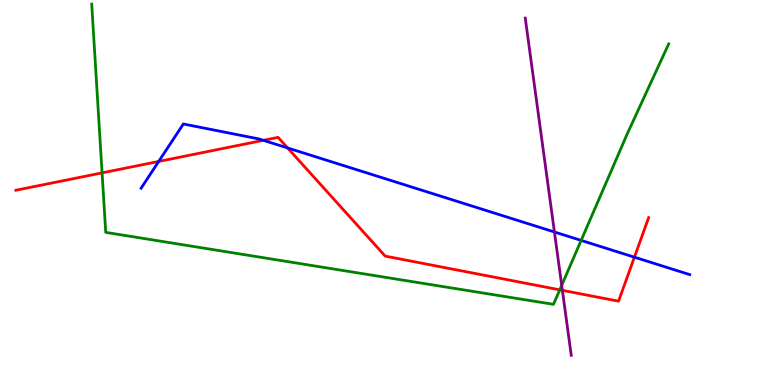[{'lines': ['blue', 'red'], 'intersections': [{'x': 2.05, 'y': 5.81}, {'x': 3.4, 'y': 6.36}, {'x': 3.71, 'y': 6.16}, {'x': 8.19, 'y': 3.32}]}, {'lines': ['green', 'red'], 'intersections': [{'x': 1.32, 'y': 5.51}, {'x': 7.22, 'y': 2.47}]}, {'lines': ['purple', 'red'], 'intersections': [{'x': 7.26, 'y': 2.46}]}, {'lines': ['blue', 'green'], 'intersections': [{'x': 7.5, 'y': 3.76}]}, {'lines': ['blue', 'purple'], 'intersections': [{'x': 7.15, 'y': 3.97}]}, {'lines': ['green', 'purple'], 'intersections': [{'x': 7.25, 'y': 2.59}]}]